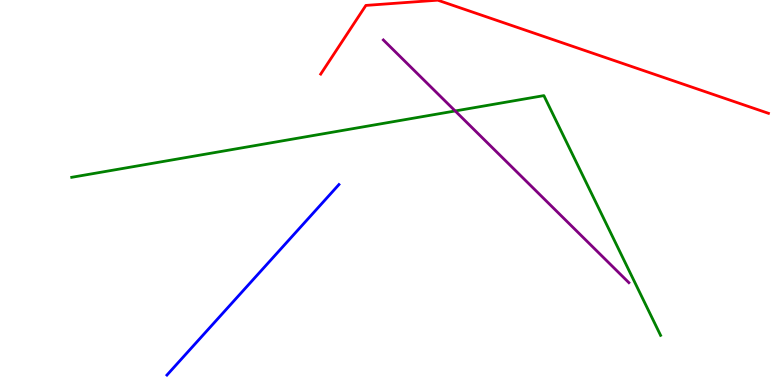[{'lines': ['blue', 'red'], 'intersections': []}, {'lines': ['green', 'red'], 'intersections': []}, {'lines': ['purple', 'red'], 'intersections': []}, {'lines': ['blue', 'green'], 'intersections': []}, {'lines': ['blue', 'purple'], 'intersections': []}, {'lines': ['green', 'purple'], 'intersections': [{'x': 5.87, 'y': 7.12}]}]